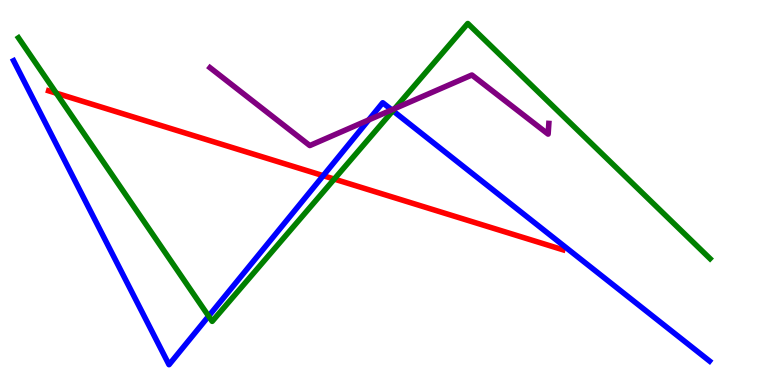[{'lines': ['blue', 'red'], 'intersections': [{'x': 4.17, 'y': 5.44}]}, {'lines': ['green', 'red'], 'intersections': [{'x': 0.726, 'y': 7.58}, {'x': 4.31, 'y': 5.35}]}, {'lines': ['purple', 'red'], 'intersections': []}, {'lines': ['blue', 'green'], 'intersections': [{'x': 2.69, 'y': 1.79}, {'x': 5.07, 'y': 7.12}]}, {'lines': ['blue', 'purple'], 'intersections': [{'x': 4.76, 'y': 6.89}, {'x': 5.05, 'y': 7.15}]}, {'lines': ['green', 'purple'], 'intersections': [{'x': 5.09, 'y': 7.18}]}]